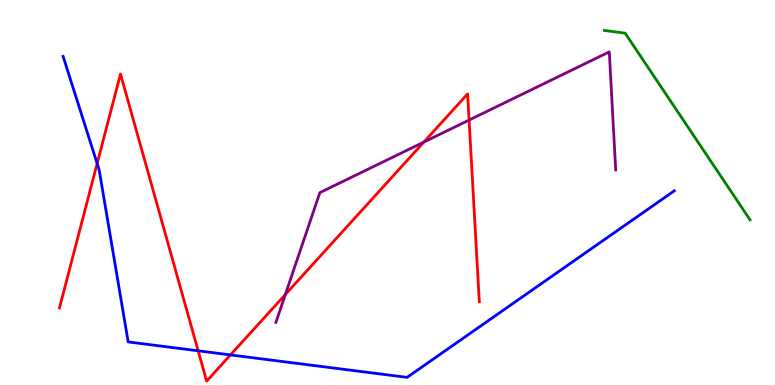[{'lines': ['blue', 'red'], 'intersections': [{'x': 1.25, 'y': 5.75}, {'x': 2.56, 'y': 0.888}, {'x': 2.97, 'y': 0.782}]}, {'lines': ['green', 'red'], 'intersections': []}, {'lines': ['purple', 'red'], 'intersections': [{'x': 3.68, 'y': 2.35}, {'x': 5.47, 'y': 6.31}, {'x': 6.05, 'y': 6.88}]}, {'lines': ['blue', 'green'], 'intersections': []}, {'lines': ['blue', 'purple'], 'intersections': []}, {'lines': ['green', 'purple'], 'intersections': []}]